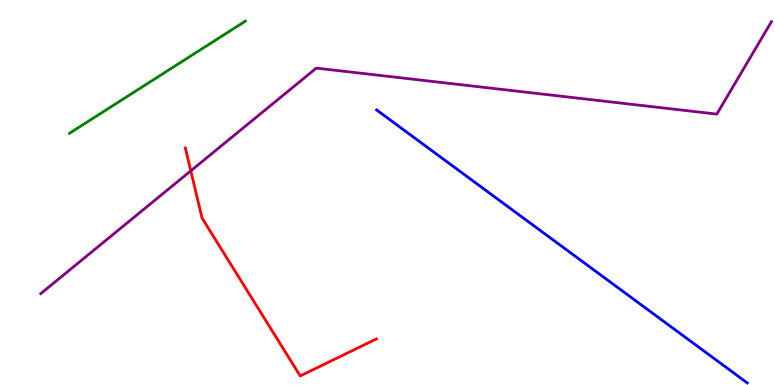[{'lines': ['blue', 'red'], 'intersections': []}, {'lines': ['green', 'red'], 'intersections': []}, {'lines': ['purple', 'red'], 'intersections': [{'x': 2.46, 'y': 5.56}]}, {'lines': ['blue', 'green'], 'intersections': []}, {'lines': ['blue', 'purple'], 'intersections': []}, {'lines': ['green', 'purple'], 'intersections': []}]